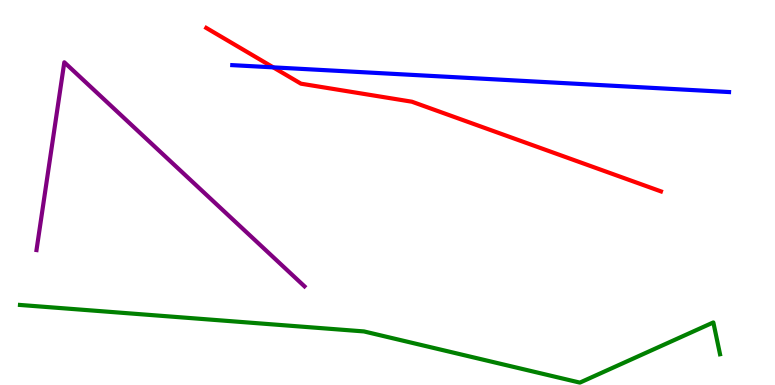[{'lines': ['blue', 'red'], 'intersections': [{'x': 3.53, 'y': 8.25}]}, {'lines': ['green', 'red'], 'intersections': []}, {'lines': ['purple', 'red'], 'intersections': []}, {'lines': ['blue', 'green'], 'intersections': []}, {'lines': ['blue', 'purple'], 'intersections': []}, {'lines': ['green', 'purple'], 'intersections': []}]